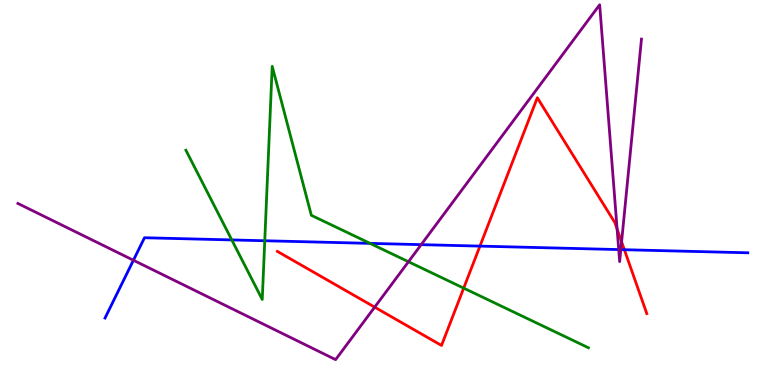[{'lines': ['blue', 'red'], 'intersections': [{'x': 6.19, 'y': 3.61}, {'x': 8.06, 'y': 3.51}]}, {'lines': ['green', 'red'], 'intersections': [{'x': 5.98, 'y': 2.52}]}, {'lines': ['purple', 'red'], 'intersections': [{'x': 4.83, 'y': 2.02}, {'x': 7.96, 'y': 4.05}, {'x': 8.02, 'y': 3.72}]}, {'lines': ['blue', 'green'], 'intersections': [{'x': 2.99, 'y': 3.77}, {'x': 3.42, 'y': 3.75}, {'x': 4.77, 'y': 3.68}]}, {'lines': ['blue', 'purple'], 'intersections': [{'x': 1.72, 'y': 3.24}, {'x': 5.43, 'y': 3.65}, {'x': 7.98, 'y': 3.52}, {'x': 8.01, 'y': 3.52}]}, {'lines': ['green', 'purple'], 'intersections': [{'x': 5.27, 'y': 3.2}]}]